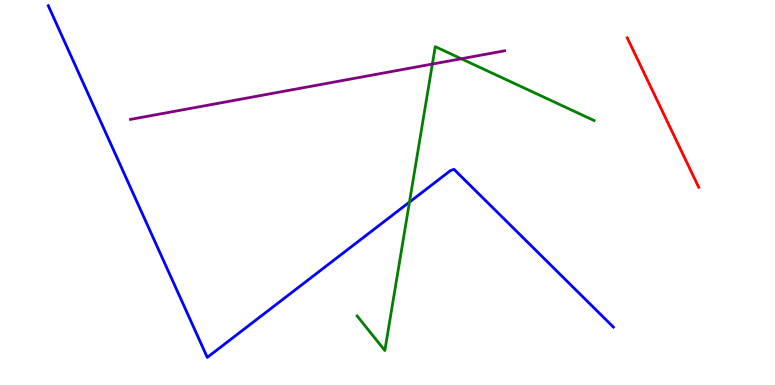[{'lines': ['blue', 'red'], 'intersections': []}, {'lines': ['green', 'red'], 'intersections': []}, {'lines': ['purple', 'red'], 'intersections': []}, {'lines': ['blue', 'green'], 'intersections': [{'x': 5.28, 'y': 4.75}]}, {'lines': ['blue', 'purple'], 'intersections': []}, {'lines': ['green', 'purple'], 'intersections': [{'x': 5.58, 'y': 8.34}, {'x': 5.95, 'y': 8.47}]}]